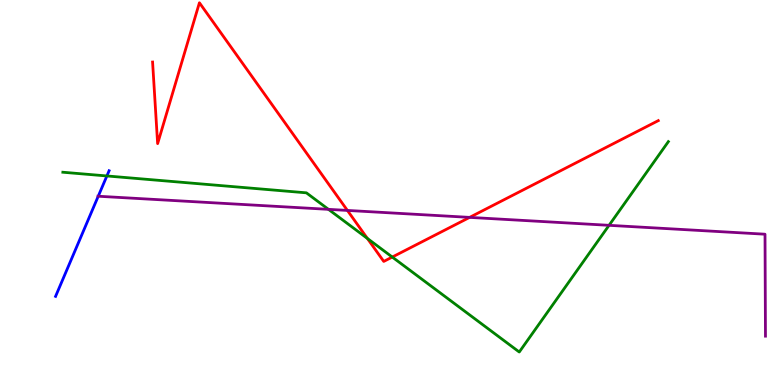[{'lines': ['blue', 'red'], 'intersections': []}, {'lines': ['green', 'red'], 'intersections': [{'x': 4.74, 'y': 3.81}, {'x': 5.06, 'y': 3.32}]}, {'lines': ['purple', 'red'], 'intersections': [{'x': 4.48, 'y': 4.53}, {'x': 6.06, 'y': 4.35}]}, {'lines': ['blue', 'green'], 'intersections': [{'x': 1.38, 'y': 5.43}]}, {'lines': ['blue', 'purple'], 'intersections': [{'x': 1.27, 'y': 4.9}]}, {'lines': ['green', 'purple'], 'intersections': [{'x': 4.24, 'y': 4.56}, {'x': 7.86, 'y': 4.15}]}]